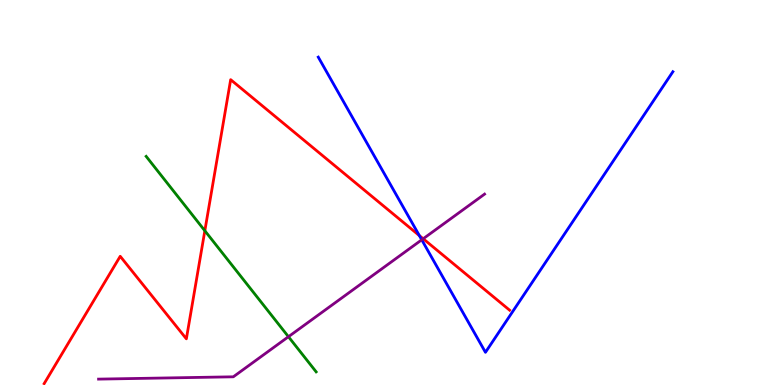[{'lines': ['blue', 'red'], 'intersections': [{'x': 5.41, 'y': 3.88}]}, {'lines': ['green', 'red'], 'intersections': [{'x': 2.64, 'y': 4.01}]}, {'lines': ['purple', 'red'], 'intersections': [{'x': 5.46, 'y': 3.8}]}, {'lines': ['blue', 'green'], 'intersections': []}, {'lines': ['blue', 'purple'], 'intersections': [{'x': 5.44, 'y': 3.77}]}, {'lines': ['green', 'purple'], 'intersections': [{'x': 3.72, 'y': 1.25}]}]